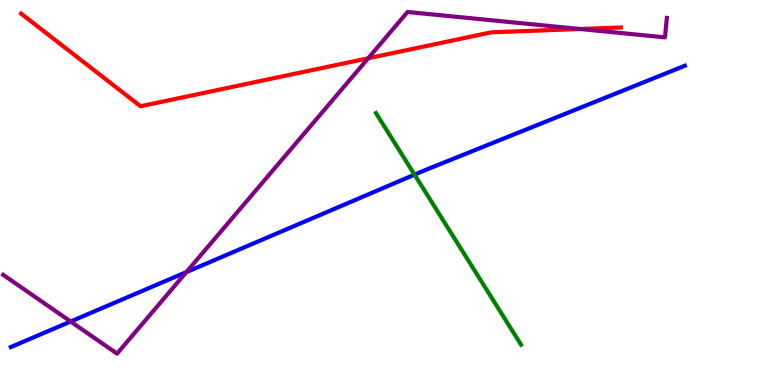[{'lines': ['blue', 'red'], 'intersections': []}, {'lines': ['green', 'red'], 'intersections': []}, {'lines': ['purple', 'red'], 'intersections': [{'x': 4.75, 'y': 8.49}, {'x': 7.49, 'y': 9.25}]}, {'lines': ['blue', 'green'], 'intersections': [{'x': 5.35, 'y': 5.46}]}, {'lines': ['blue', 'purple'], 'intersections': [{'x': 0.912, 'y': 1.65}, {'x': 2.41, 'y': 2.93}]}, {'lines': ['green', 'purple'], 'intersections': []}]